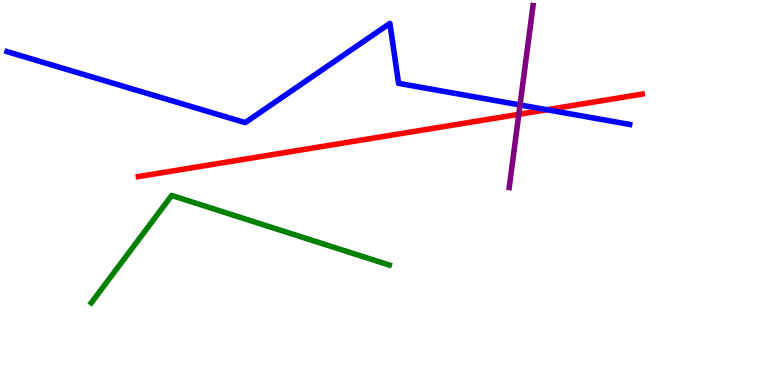[{'lines': ['blue', 'red'], 'intersections': [{'x': 7.06, 'y': 7.15}]}, {'lines': ['green', 'red'], 'intersections': []}, {'lines': ['purple', 'red'], 'intersections': [{'x': 6.69, 'y': 7.03}]}, {'lines': ['blue', 'green'], 'intersections': []}, {'lines': ['blue', 'purple'], 'intersections': [{'x': 6.71, 'y': 7.27}]}, {'lines': ['green', 'purple'], 'intersections': []}]